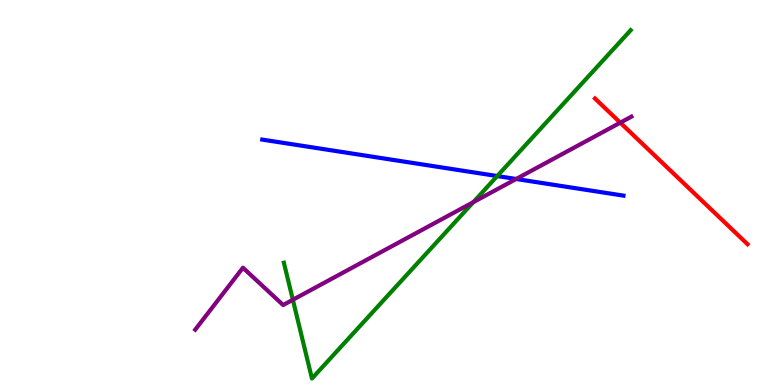[{'lines': ['blue', 'red'], 'intersections': []}, {'lines': ['green', 'red'], 'intersections': []}, {'lines': ['purple', 'red'], 'intersections': [{'x': 8.0, 'y': 6.81}]}, {'lines': ['blue', 'green'], 'intersections': [{'x': 6.42, 'y': 5.43}]}, {'lines': ['blue', 'purple'], 'intersections': [{'x': 6.66, 'y': 5.35}]}, {'lines': ['green', 'purple'], 'intersections': [{'x': 3.78, 'y': 2.21}, {'x': 6.11, 'y': 4.75}]}]